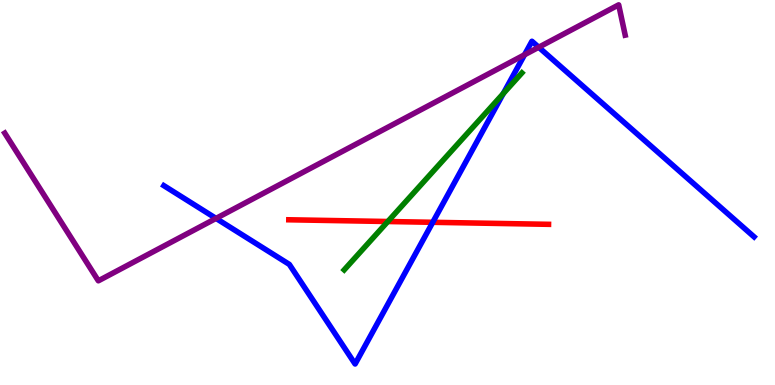[{'lines': ['blue', 'red'], 'intersections': [{'x': 5.58, 'y': 4.23}]}, {'lines': ['green', 'red'], 'intersections': [{'x': 5.0, 'y': 4.25}]}, {'lines': ['purple', 'red'], 'intersections': []}, {'lines': ['blue', 'green'], 'intersections': [{'x': 6.49, 'y': 7.57}]}, {'lines': ['blue', 'purple'], 'intersections': [{'x': 2.79, 'y': 4.33}, {'x': 6.77, 'y': 8.58}, {'x': 6.95, 'y': 8.77}]}, {'lines': ['green', 'purple'], 'intersections': []}]